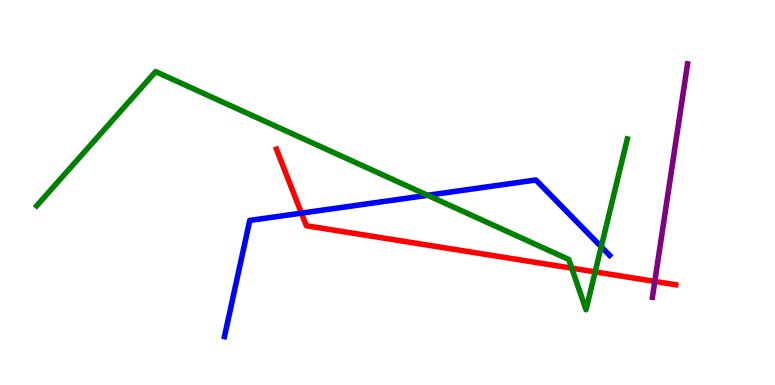[{'lines': ['blue', 'red'], 'intersections': [{'x': 3.89, 'y': 4.46}]}, {'lines': ['green', 'red'], 'intersections': [{'x': 7.38, 'y': 3.04}, {'x': 7.68, 'y': 2.94}]}, {'lines': ['purple', 'red'], 'intersections': [{'x': 8.45, 'y': 2.69}]}, {'lines': ['blue', 'green'], 'intersections': [{'x': 5.52, 'y': 4.93}, {'x': 7.76, 'y': 3.59}]}, {'lines': ['blue', 'purple'], 'intersections': []}, {'lines': ['green', 'purple'], 'intersections': []}]